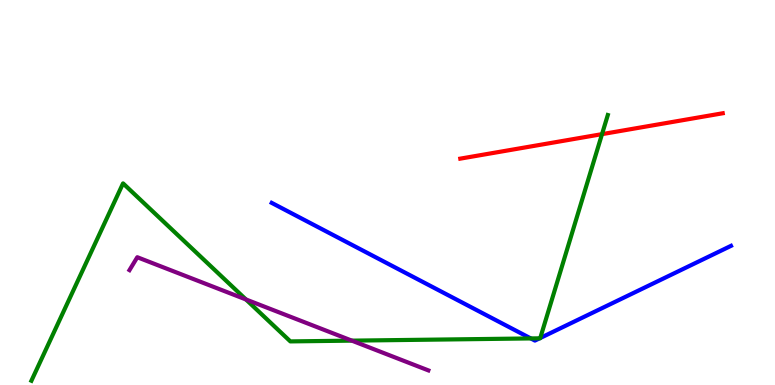[{'lines': ['blue', 'red'], 'intersections': []}, {'lines': ['green', 'red'], 'intersections': [{'x': 7.77, 'y': 6.52}]}, {'lines': ['purple', 'red'], 'intersections': []}, {'lines': ['blue', 'green'], 'intersections': [{'x': 6.85, 'y': 1.21}, {'x': 6.96, 'y': 1.21}, {'x': 6.97, 'y': 1.22}]}, {'lines': ['blue', 'purple'], 'intersections': []}, {'lines': ['green', 'purple'], 'intersections': [{'x': 3.17, 'y': 2.22}, {'x': 4.54, 'y': 1.15}]}]